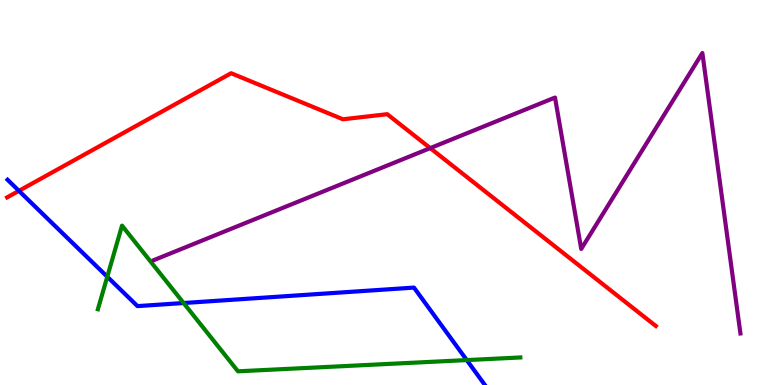[{'lines': ['blue', 'red'], 'intersections': [{'x': 0.244, 'y': 5.04}]}, {'lines': ['green', 'red'], 'intersections': []}, {'lines': ['purple', 'red'], 'intersections': [{'x': 5.55, 'y': 6.15}]}, {'lines': ['blue', 'green'], 'intersections': [{'x': 1.38, 'y': 2.81}, {'x': 2.37, 'y': 2.13}, {'x': 6.02, 'y': 0.647}]}, {'lines': ['blue', 'purple'], 'intersections': []}, {'lines': ['green', 'purple'], 'intersections': []}]